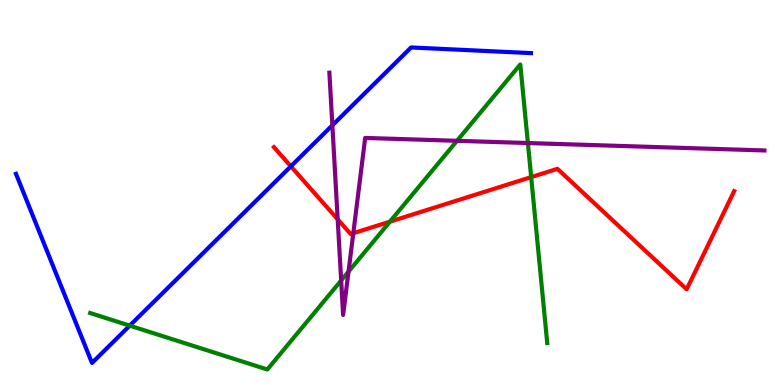[{'lines': ['blue', 'red'], 'intersections': [{'x': 3.75, 'y': 5.68}]}, {'lines': ['green', 'red'], 'intersections': [{'x': 5.03, 'y': 4.24}, {'x': 6.85, 'y': 5.4}]}, {'lines': ['purple', 'red'], 'intersections': [{'x': 4.36, 'y': 4.3}, {'x': 4.56, 'y': 3.94}]}, {'lines': ['blue', 'green'], 'intersections': [{'x': 1.67, 'y': 1.54}]}, {'lines': ['blue', 'purple'], 'intersections': [{'x': 4.29, 'y': 6.75}]}, {'lines': ['green', 'purple'], 'intersections': [{'x': 4.4, 'y': 2.71}, {'x': 4.5, 'y': 2.95}, {'x': 5.9, 'y': 6.34}, {'x': 6.81, 'y': 6.28}]}]